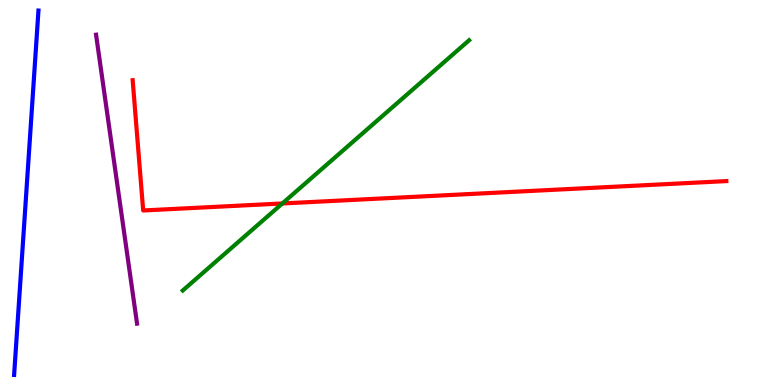[{'lines': ['blue', 'red'], 'intersections': []}, {'lines': ['green', 'red'], 'intersections': [{'x': 3.64, 'y': 4.72}]}, {'lines': ['purple', 'red'], 'intersections': []}, {'lines': ['blue', 'green'], 'intersections': []}, {'lines': ['blue', 'purple'], 'intersections': []}, {'lines': ['green', 'purple'], 'intersections': []}]